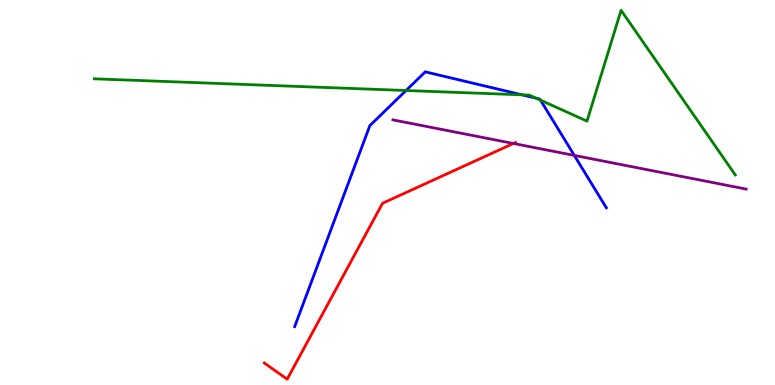[{'lines': ['blue', 'red'], 'intersections': []}, {'lines': ['green', 'red'], 'intersections': []}, {'lines': ['purple', 'red'], 'intersections': [{'x': 6.62, 'y': 6.27}]}, {'lines': ['blue', 'green'], 'intersections': [{'x': 5.24, 'y': 7.65}, {'x': 6.74, 'y': 7.54}, {'x': 6.92, 'y': 7.45}, {'x': 6.97, 'y': 7.4}]}, {'lines': ['blue', 'purple'], 'intersections': [{'x': 7.41, 'y': 5.96}]}, {'lines': ['green', 'purple'], 'intersections': []}]